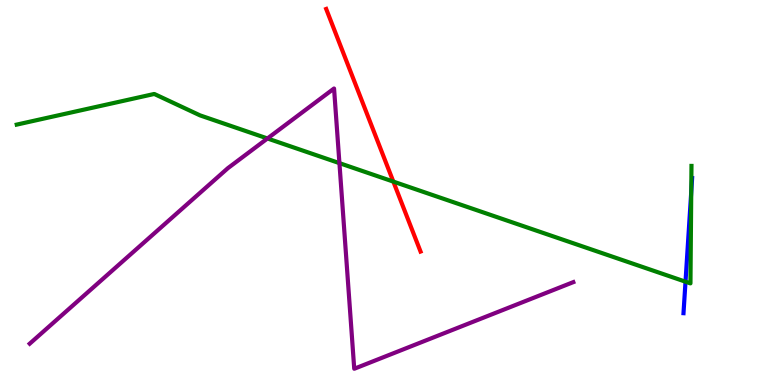[{'lines': ['blue', 'red'], 'intersections': []}, {'lines': ['green', 'red'], 'intersections': [{'x': 5.08, 'y': 5.28}]}, {'lines': ['purple', 'red'], 'intersections': []}, {'lines': ['blue', 'green'], 'intersections': [{'x': 8.85, 'y': 2.68}, {'x': 8.92, 'y': 5.02}]}, {'lines': ['blue', 'purple'], 'intersections': []}, {'lines': ['green', 'purple'], 'intersections': [{'x': 3.45, 'y': 6.4}, {'x': 4.38, 'y': 5.76}]}]